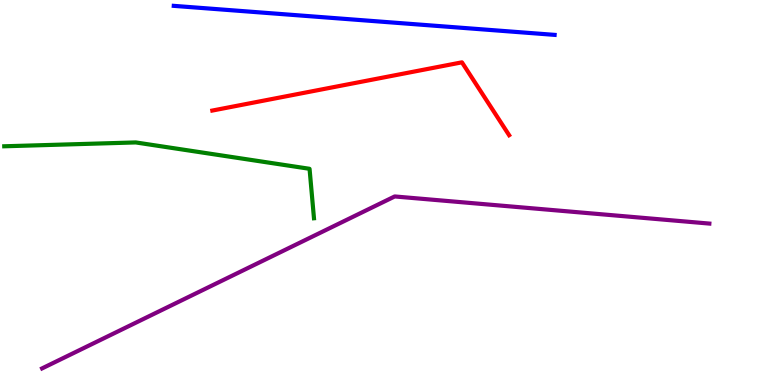[{'lines': ['blue', 'red'], 'intersections': []}, {'lines': ['green', 'red'], 'intersections': []}, {'lines': ['purple', 'red'], 'intersections': []}, {'lines': ['blue', 'green'], 'intersections': []}, {'lines': ['blue', 'purple'], 'intersections': []}, {'lines': ['green', 'purple'], 'intersections': []}]